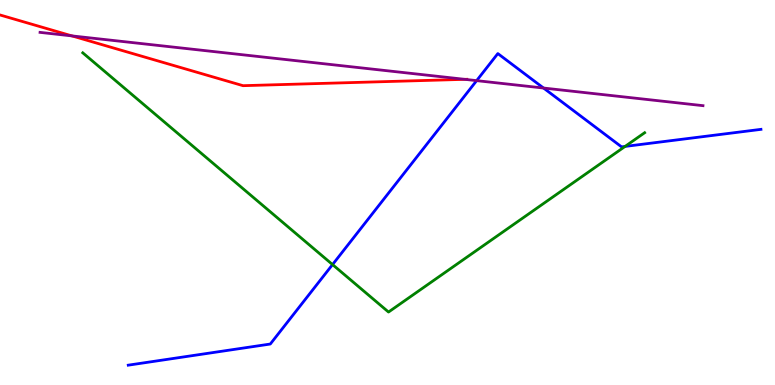[{'lines': ['blue', 'red'], 'intersections': []}, {'lines': ['green', 'red'], 'intersections': []}, {'lines': ['purple', 'red'], 'intersections': [{'x': 0.928, 'y': 9.07}, {'x': 6.0, 'y': 7.94}]}, {'lines': ['blue', 'green'], 'intersections': [{'x': 4.29, 'y': 3.13}, {'x': 8.07, 'y': 6.2}]}, {'lines': ['blue', 'purple'], 'intersections': [{'x': 6.15, 'y': 7.91}, {'x': 7.01, 'y': 7.71}]}, {'lines': ['green', 'purple'], 'intersections': []}]